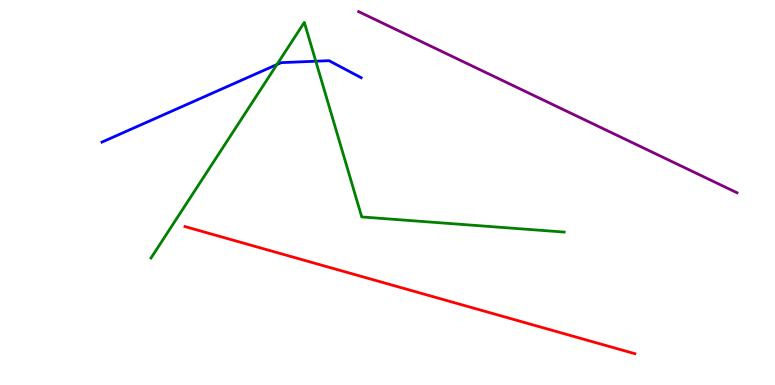[{'lines': ['blue', 'red'], 'intersections': []}, {'lines': ['green', 'red'], 'intersections': []}, {'lines': ['purple', 'red'], 'intersections': []}, {'lines': ['blue', 'green'], 'intersections': [{'x': 3.57, 'y': 8.32}, {'x': 4.07, 'y': 8.41}]}, {'lines': ['blue', 'purple'], 'intersections': []}, {'lines': ['green', 'purple'], 'intersections': []}]